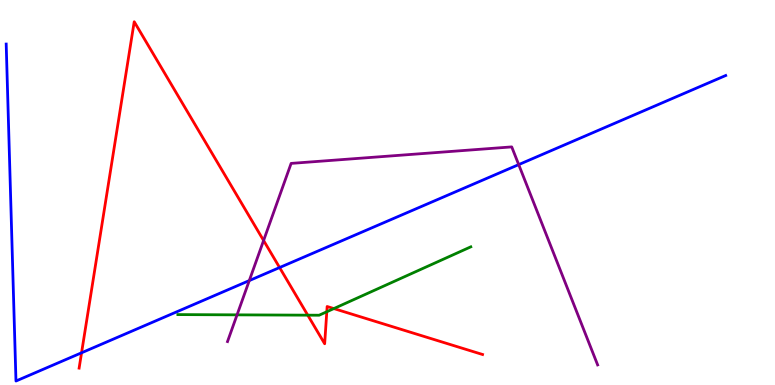[{'lines': ['blue', 'red'], 'intersections': [{'x': 1.05, 'y': 0.837}, {'x': 3.61, 'y': 3.05}]}, {'lines': ['green', 'red'], 'intersections': [{'x': 3.97, 'y': 1.81}, {'x': 4.22, 'y': 1.9}, {'x': 4.31, 'y': 1.98}]}, {'lines': ['purple', 'red'], 'intersections': [{'x': 3.4, 'y': 3.75}]}, {'lines': ['blue', 'green'], 'intersections': []}, {'lines': ['blue', 'purple'], 'intersections': [{'x': 3.22, 'y': 2.71}, {'x': 6.69, 'y': 5.72}]}, {'lines': ['green', 'purple'], 'intersections': [{'x': 3.06, 'y': 1.82}]}]